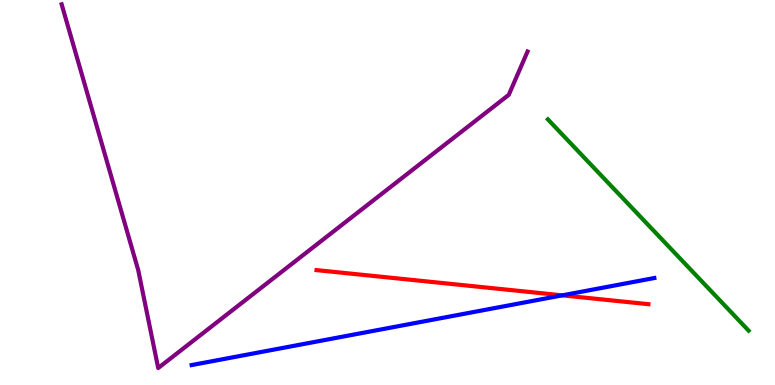[{'lines': ['blue', 'red'], 'intersections': [{'x': 7.26, 'y': 2.33}]}, {'lines': ['green', 'red'], 'intersections': []}, {'lines': ['purple', 'red'], 'intersections': []}, {'lines': ['blue', 'green'], 'intersections': []}, {'lines': ['blue', 'purple'], 'intersections': []}, {'lines': ['green', 'purple'], 'intersections': []}]